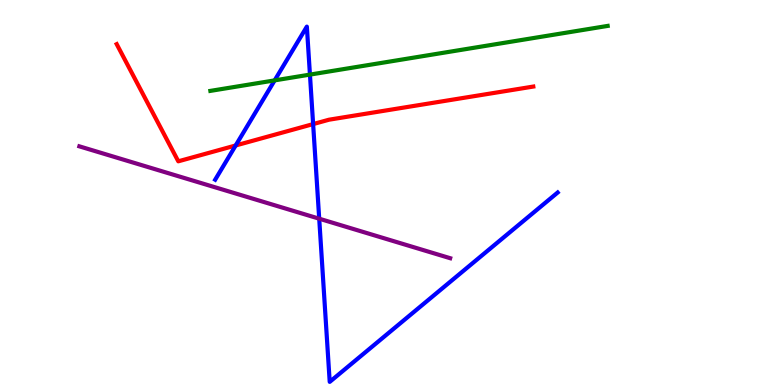[{'lines': ['blue', 'red'], 'intersections': [{'x': 3.04, 'y': 6.22}, {'x': 4.04, 'y': 6.78}]}, {'lines': ['green', 'red'], 'intersections': []}, {'lines': ['purple', 'red'], 'intersections': []}, {'lines': ['blue', 'green'], 'intersections': [{'x': 3.54, 'y': 7.91}, {'x': 4.0, 'y': 8.06}]}, {'lines': ['blue', 'purple'], 'intersections': [{'x': 4.12, 'y': 4.32}]}, {'lines': ['green', 'purple'], 'intersections': []}]